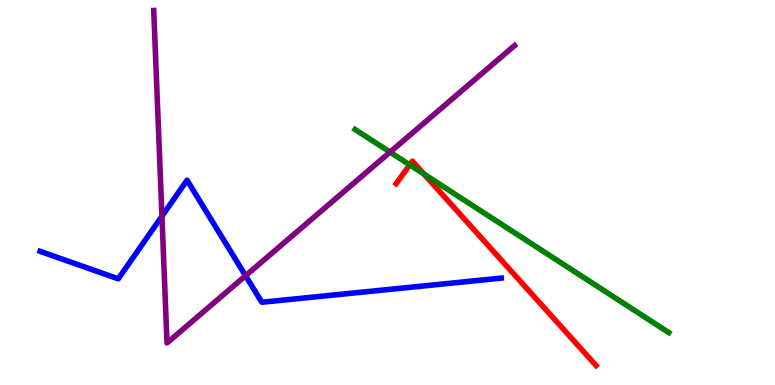[{'lines': ['blue', 'red'], 'intersections': []}, {'lines': ['green', 'red'], 'intersections': [{'x': 5.29, 'y': 5.72}, {'x': 5.47, 'y': 5.48}]}, {'lines': ['purple', 'red'], 'intersections': []}, {'lines': ['blue', 'green'], 'intersections': []}, {'lines': ['blue', 'purple'], 'intersections': [{'x': 2.09, 'y': 4.38}, {'x': 3.17, 'y': 2.84}]}, {'lines': ['green', 'purple'], 'intersections': [{'x': 5.03, 'y': 6.05}]}]